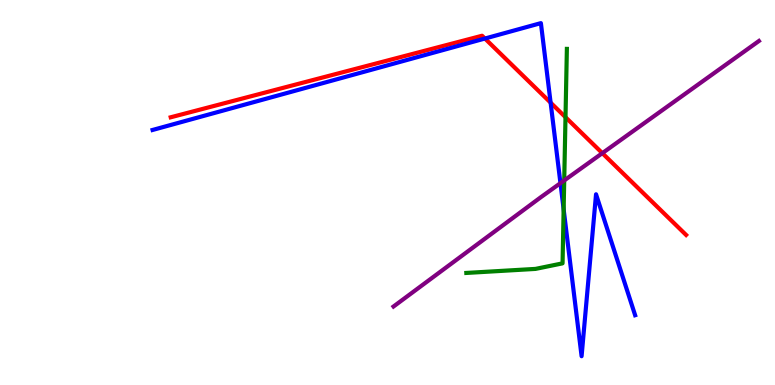[{'lines': ['blue', 'red'], 'intersections': [{'x': 6.26, 'y': 9.0}, {'x': 7.1, 'y': 7.33}]}, {'lines': ['green', 'red'], 'intersections': [{'x': 7.3, 'y': 6.96}]}, {'lines': ['purple', 'red'], 'intersections': [{'x': 7.77, 'y': 6.02}]}, {'lines': ['blue', 'green'], 'intersections': [{'x': 7.27, 'y': 4.56}]}, {'lines': ['blue', 'purple'], 'intersections': [{'x': 7.23, 'y': 5.24}]}, {'lines': ['green', 'purple'], 'intersections': [{'x': 7.28, 'y': 5.31}]}]